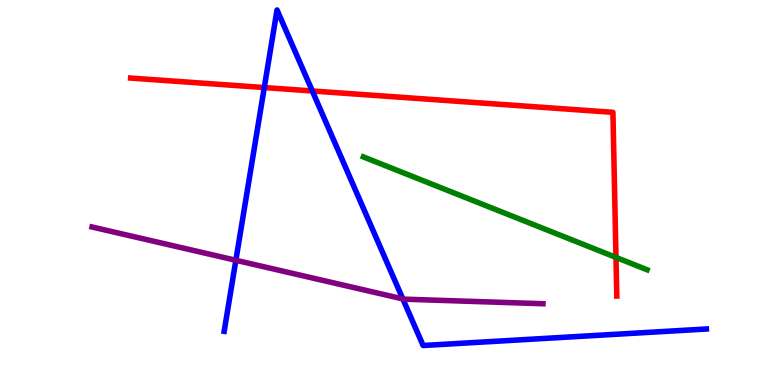[{'lines': ['blue', 'red'], 'intersections': [{'x': 3.41, 'y': 7.73}, {'x': 4.03, 'y': 7.64}]}, {'lines': ['green', 'red'], 'intersections': [{'x': 7.95, 'y': 3.31}]}, {'lines': ['purple', 'red'], 'intersections': []}, {'lines': ['blue', 'green'], 'intersections': []}, {'lines': ['blue', 'purple'], 'intersections': [{'x': 3.04, 'y': 3.24}, {'x': 5.2, 'y': 2.24}]}, {'lines': ['green', 'purple'], 'intersections': []}]